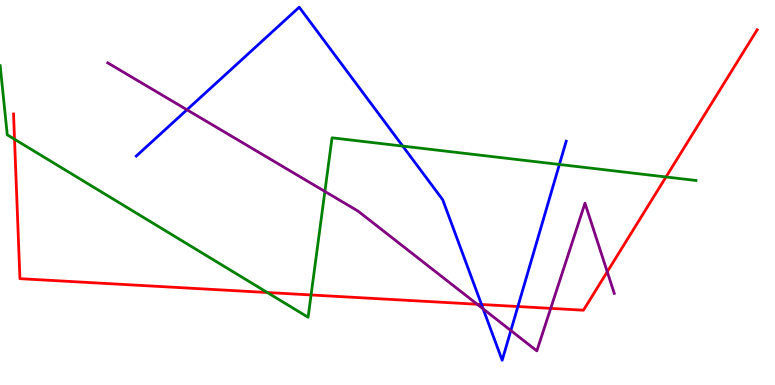[{'lines': ['blue', 'red'], 'intersections': [{'x': 6.21, 'y': 2.09}, {'x': 6.68, 'y': 2.04}]}, {'lines': ['green', 'red'], 'intersections': [{'x': 0.187, 'y': 6.38}, {'x': 3.45, 'y': 2.4}, {'x': 4.01, 'y': 2.34}, {'x': 8.59, 'y': 5.4}]}, {'lines': ['purple', 'red'], 'intersections': [{'x': 6.16, 'y': 2.1}, {'x': 7.11, 'y': 1.99}, {'x': 7.84, 'y': 2.94}]}, {'lines': ['blue', 'green'], 'intersections': [{'x': 5.2, 'y': 6.21}, {'x': 7.22, 'y': 5.73}]}, {'lines': ['blue', 'purple'], 'intersections': [{'x': 2.41, 'y': 7.15}, {'x': 6.23, 'y': 1.98}, {'x': 6.59, 'y': 1.41}]}, {'lines': ['green', 'purple'], 'intersections': [{'x': 4.19, 'y': 5.03}]}]